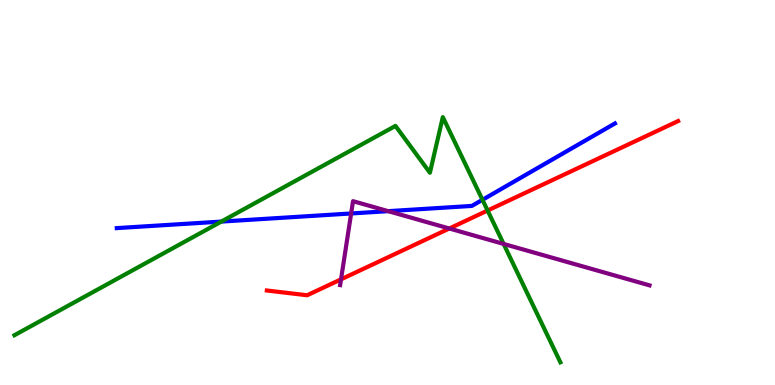[{'lines': ['blue', 'red'], 'intersections': []}, {'lines': ['green', 'red'], 'intersections': [{'x': 6.29, 'y': 4.53}]}, {'lines': ['purple', 'red'], 'intersections': [{'x': 4.4, 'y': 2.74}, {'x': 5.8, 'y': 4.06}]}, {'lines': ['blue', 'green'], 'intersections': [{'x': 2.86, 'y': 4.24}, {'x': 6.23, 'y': 4.81}]}, {'lines': ['blue', 'purple'], 'intersections': [{'x': 4.53, 'y': 4.46}, {'x': 5.01, 'y': 4.52}]}, {'lines': ['green', 'purple'], 'intersections': [{'x': 6.5, 'y': 3.66}]}]